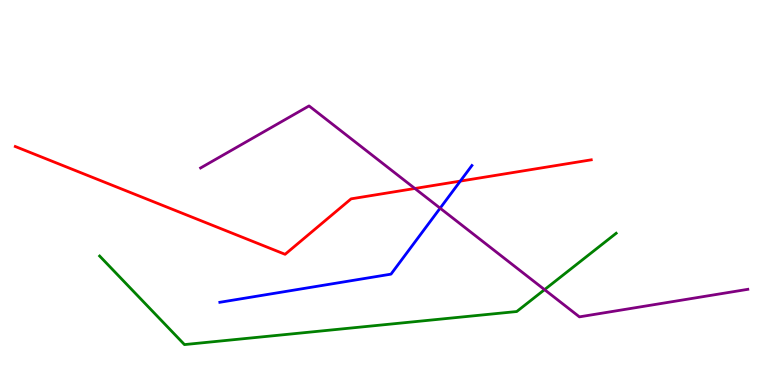[{'lines': ['blue', 'red'], 'intersections': [{'x': 5.94, 'y': 5.3}]}, {'lines': ['green', 'red'], 'intersections': []}, {'lines': ['purple', 'red'], 'intersections': [{'x': 5.35, 'y': 5.1}]}, {'lines': ['blue', 'green'], 'intersections': []}, {'lines': ['blue', 'purple'], 'intersections': [{'x': 5.68, 'y': 4.59}]}, {'lines': ['green', 'purple'], 'intersections': [{'x': 7.03, 'y': 2.48}]}]